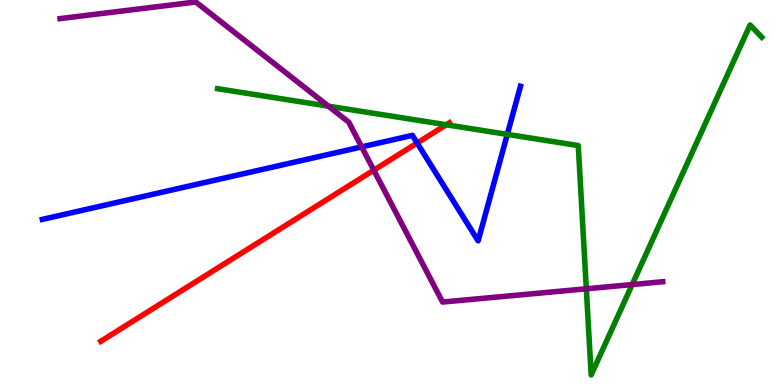[{'lines': ['blue', 'red'], 'intersections': [{'x': 5.38, 'y': 6.29}]}, {'lines': ['green', 'red'], 'intersections': [{'x': 5.76, 'y': 6.76}]}, {'lines': ['purple', 'red'], 'intersections': [{'x': 4.82, 'y': 5.58}]}, {'lines': ['blue', 'green'], 'intersections': [{'x': 6.55, 'y': 6.51}]}, {'lines': ['blue', 'purple'], 'intersections': [{'x': 4.67, 'y': 6.18}]}, {'lines': ['green', 'purple'], 'intersections': [{'x': 4.24, 'y': 7.24}, {'x': 7.57, 'y': 2.5}, {'x': 8.16, 'y': 2.61}]}]